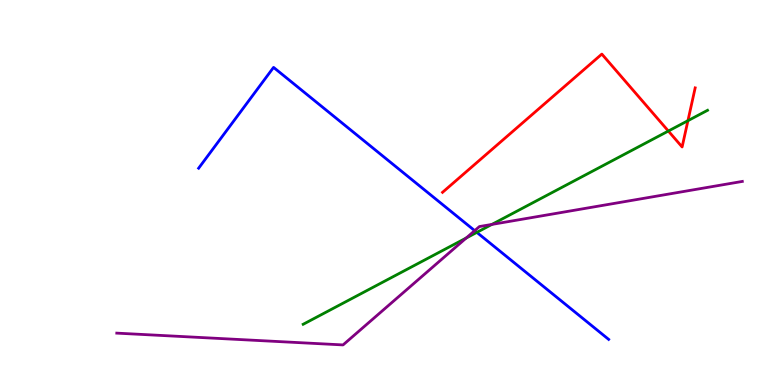[{'lines': ['blue', 'red'], 'intersections': []}, {'lines': ['green', 'red'], 'intersections': [{'x': 8.62, 'y': 6.6}, {'x': 8.88, 'y': 6.87}]}, {'lines': ['purple', 'red'], 'intersections': []}, {'lines': ['blue', 'green'], 'intersections': [{'x': 6.15, 'y': 3.96}]}, {'lines': ['blue', 'purple'], 'intersections': [{'x': 6.13, 'y': 4.01}]}, {'lines': ['green', 'purple'], 'intersections': [{'x': 6.02, 'y': 3.82}, {'x': 6.35, 'y': 4.17}]}]